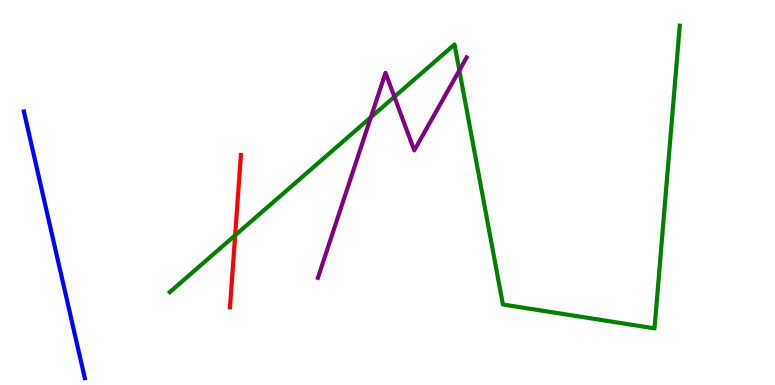[{'lines': ['blue', 'red'], 'intersections': []}, {'lines': ['green', 'red'], 'intersections': [{'x': 3.03, 'y': 3.89}]}, {'lines': ['purple', 'red'], 'intersections': []}, {'lines': ['blue', 'green'], 'intersections': []}, {'lines': ['blue', 'purple'], 'intersections': []}, {'lines': ['green', 'purple'], 'intersections': [{'x': 4.79, 'y': 6.95}, {'x': 5.09, 'y': 7.49}, {'x': 5.93, 'y': 8.17}]}]